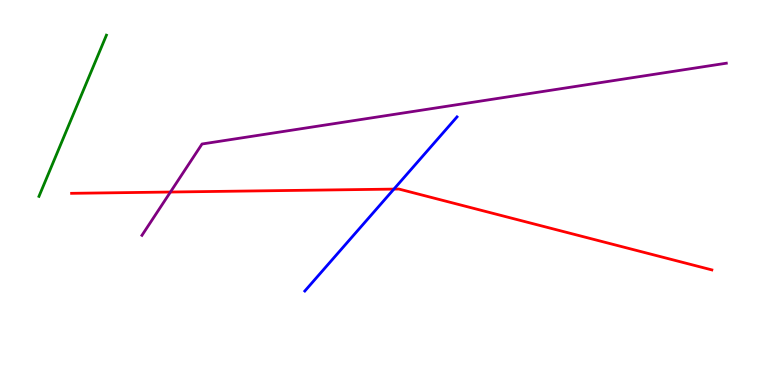[{'lines': ['blue', 'red'], 'intersections': [{'x': 5.08, 'y': 5.09}]}, {'lines': ['green', 'red'], 'intersections': []}, {'lines': ['purple', 'red'], 'intersections': [{'x': 2.2, 'y': 5.01}]}, {'lines': ['blue', 'green'], 'intersections': []}, {'lines': ['blue', 'purple'], 'intersections': []}, {'lines': ['green', 'purple'], 'intersections': []}]